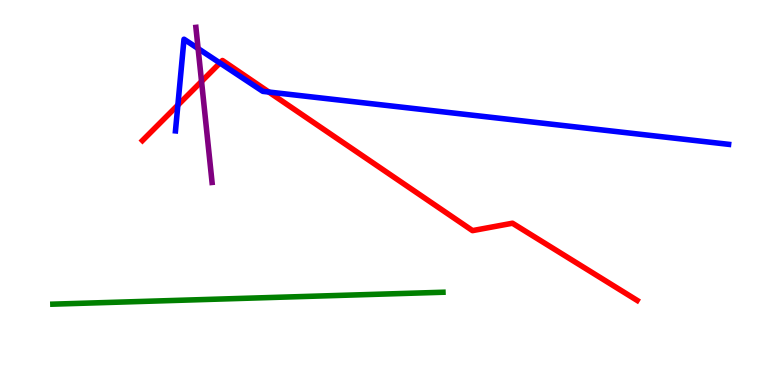[{'lines': ['blue', 'red'], 'intersections': [{'x': 2.3, 'y': 7.27}, {'x': 2.84, 'y': 8.36}, {'x': 3.47, 'y': 7.61}]}, {'lines': ['green', 'red'], 'intersections': []}, {'lines': ['purple', 'red'], 'intersections': [{'x': 2.6, 'y': 7.89}]}, {'lines': ['blue', 'green'], 'intersections': []}, {'lines': ['blue', 'purple'], 'intersections': [{'x': 2.56, 'y': 8.74}]}, {'lines': ['green', 'purple'], 'intersections': []}]